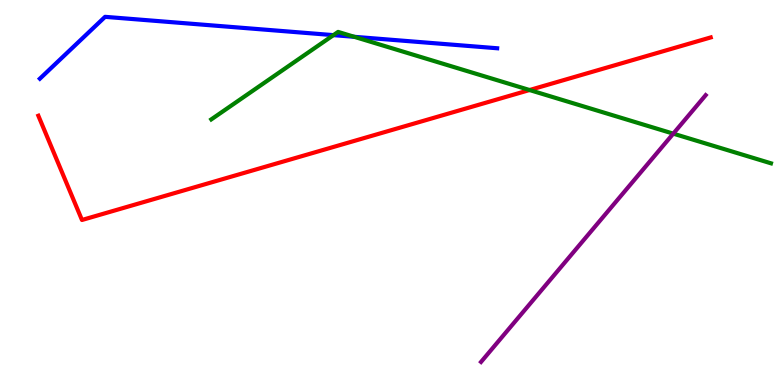[{'lines': ['blue', 'red'], 'intersections': []}, {'lines': ['green', 'red'], 'intersections': [{'x': 6.83, 'y': 7.66}]}, {'lines': ['purple', 'red'], 'intersections': []}, {'lines': ['blue', 'green'], 'intersections': [{'x': 4.3, 'y': 9.09}, {'x': 4.57, 'y': 9.04}]}, {'lines': ['blue', 'purple'], 'intersections': []}, {'lines': ['green', 'purple'], 'intersections': [{'x': 8.69, 'y': 6.53}]}]